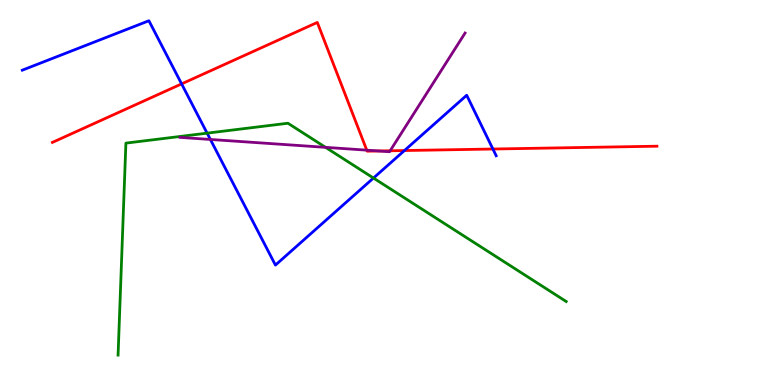[{'lines': ['blue', 'red'], 'intersections': [{'x': 2.34, 'y': 7.82}, {'x': 5.22, 'y': 6.09}, {'x': 6.36, 'y': 6.13}]}, {'lines': ['green', 'red'], 'intersections': []}, {'lines': ['purple', 'red'], 'intersections': [{'x': 4.73, 'y': 6.1}, {'x': 4.89, 'y': 6.08}, {'x': 5.03, 'y': 6.08}]}, {'lines': ['blue', 'green'], 'intersections': [{'x': 2.67, 'y': 6.54}, {'x': 4.82, 'y': 5.38}]}, {'lines': ['blue', 'purple'], 'intersections': [{'x': 2.71, 'y': 6.38}]}, {'lines': ['green', 'purple'], 'intersections': [{'x': 4.2, 'y': 6.17}]}]